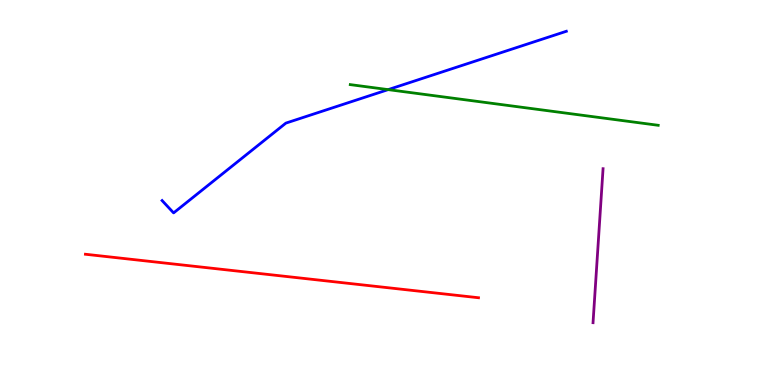[{'lines': ['blue', 'red'], 'intersections': []}, {'lines': ['green', 'red'], 'intersections': []}, {'lines': ['purple', 'red'], 'intersections': []}, {'lines': ['blue', 'green'], 'intersections': [{'x': 5.01, 'y': 7.67}]}, {'lines': ['blue', 'purple'], 'intersections': []}, {'lines': ['green', 'purple'], 'intersections': []}]